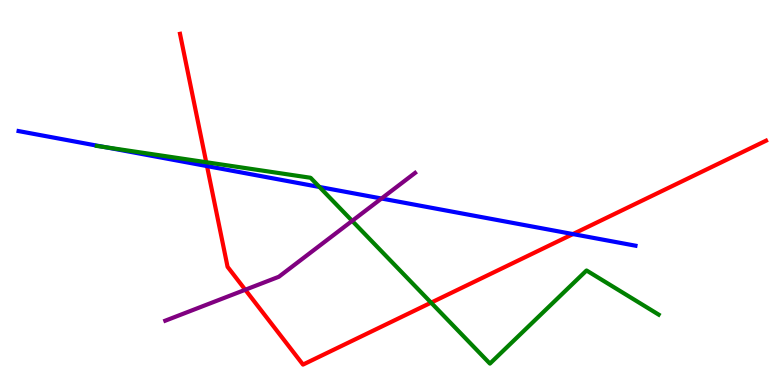[{'lines': ['blue', 'red'], 'intersections': [{'x': 2.67, 'y': 5.69}, {'x': 7.39, 'y': 3.92}]}, {'lines': ['green', 'red'], 'intersections': [{'x': 2.66, 'y': 5.79}, {'x': 5.56, 'y': 2.14}]}, {'lines': ['purple', 'red'], 'intersections': [{'x': 3.16, 'y': 2.47}]}, {'lines': ['blue', 'green'], 'intersections': [{'x': 1.36, 'y': 6.18}, {'x': 4.12, 'y': 5.14}]}, {'lines': ['blue', 'purple'], 'intersections': [{'x': 4.92, 'y': 4.84}]}, {'lines': ['green', 'purple'], 'intersections': [{'x': 4.54, 'y': 4.26}]}]